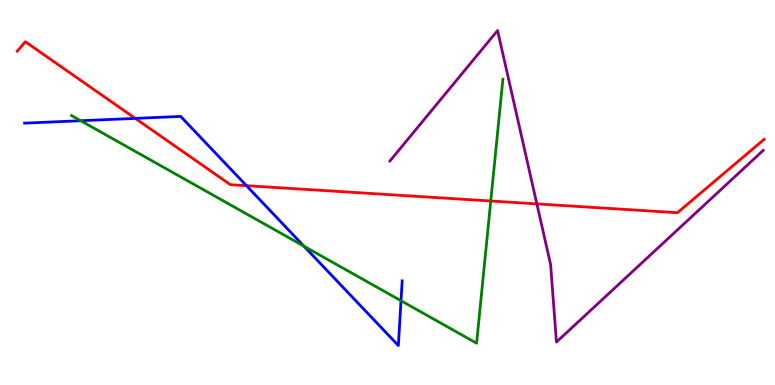[{'lines': ['blue', 'red'], 'intersections': [{'x': 1.75, 'y': 6.93}, {'x': 3.18, 'y': 5.18}]}, {'lines': ['green', 'red'], 'intersections': [{'x': 6.33, 'y': 4.78}]}, {'lines': ['purple', 'red'], 'intersections': [{'x': 6.93, 'y': 4.7}]}, {'lines': ['blue', 'green'], 'intersections': [{'x': 1.04, 'y': 6.86}, {'x': 3.92, 'y': 3.61}, {'x': 5.17, 'y': 2.19}]}, {'lines': ['blue', 'purple'], 'intersections': []}, {'lines': ['green', 'purple'], 'intersections': []}]